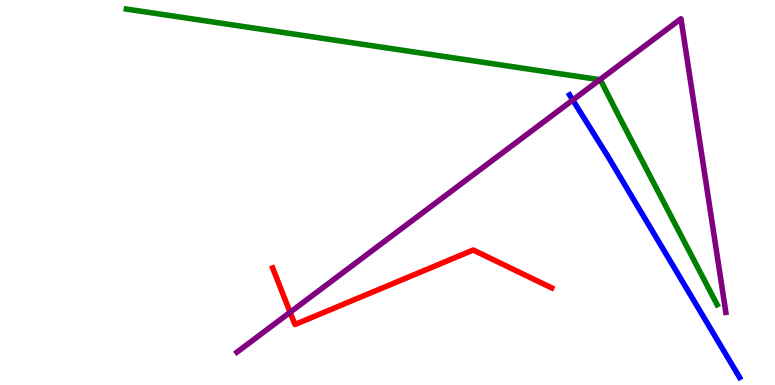[{'lines': ['blue', 'red'], 'intersections': []}, {'lines': ['green', 'red'], 'intersections': []}, {'lines': ['purple', 'red'], 'intersections': [{'x': 3.74, 'y': 1.89}]}, {'lines': ['blue', 'green'], 'intersections': []}, {'lines': ['blue', 'purple'], 'intersections': [{'x': 7.39, 'y': 7.4}]}, {'lines': ['green', 'purple'], 'intersections': [{'x': 7.74, 'y': 7.93}]}]